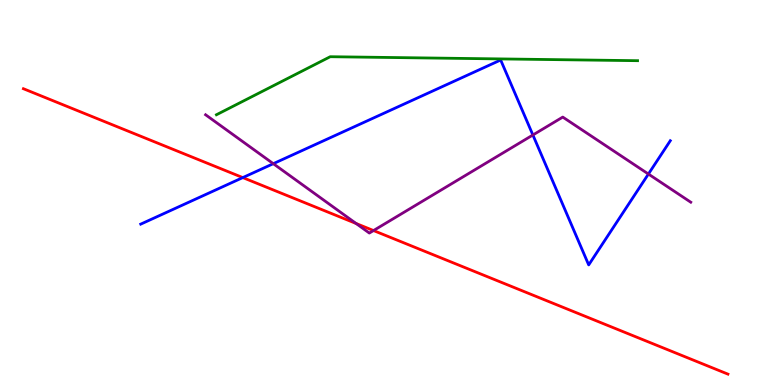[{'lines': ['blue', 'red'], 'intersections': [{'x': 3.13, 'y': 5.39}]}, {'lines': ['green', 'red'], 'intersections': []}, {'lines': ['purple', 'red'], 'intersections': [{'x': 4.59, 'y': 4.19}, {'x': 4.82, 'y': 4.01}]}, {'lines': ['blue', 'green'], 'intersections': []}, {'lines': ['blue', 'purple'], 'intersections': [{'x': 3.53, 'y': 5.75}, {'x': 6.88, 'y': 6.49}, {'x': 8.37, 'y': 5.48}]}, {'lines': ['green', 'purple'], 'intersections': []}]